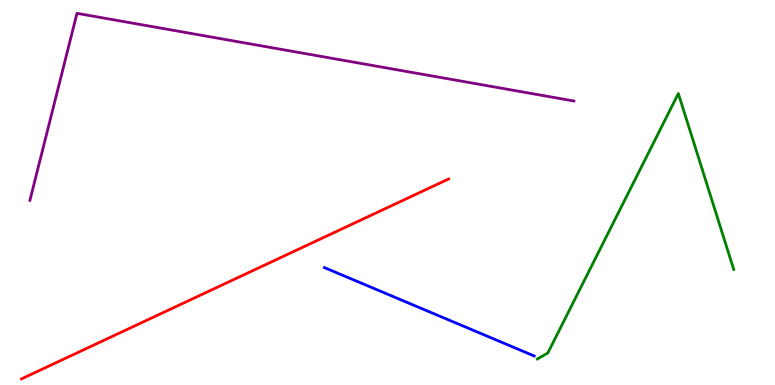[{'lines': ['blue', 'red'], 'intersections': []}, {'lines': ['green', 'red'], 'intersections': []}, {'lines': ['purple', 'red'], 'intersections': []}, {'lines': ['blue', 'green'], 'intersections': []}, {'lines': ['blue', 'purple'], 'intersections': []}, {'lines': ['green', 'purple'], 'intersections': []}]